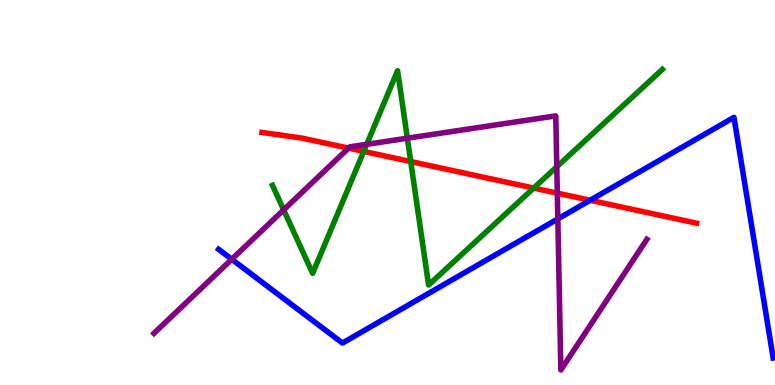[{'lines': ['blue', 'red'], 'intersections': [{'x': 7.62, 'y': 4.8}]}, {'lines': ['green', 'red'], 'intersections': [{'x': 4.69, 'y': 6.07}, {'x': 5.3, 'y': 5.8}, {'x': 6.89, 'y': 5.11}]}, {'lines': ['purple', 'red'], 'intersections': [{'x': 4.5, 'y': 6.15}, {'x': 7.19, 'y': 4.98}]}, {'lines': ['blue', 'green'], 'intersections': []}, {'lines': ['blue', 'purple'], 'intersections': [{'x': 2.99, 'y': 3.27}, {'x': 7.2, 'y': 4.31}]}, {'lines': ['green', 'purple'], 'intersections': [{'x': 3.66, 'y': 4.55}, {'x': 4.73, 'y': 6.25}, {'x': 5.26, 'y': 6.41}, {'x': 7.18, 'y': 5.67}]}]